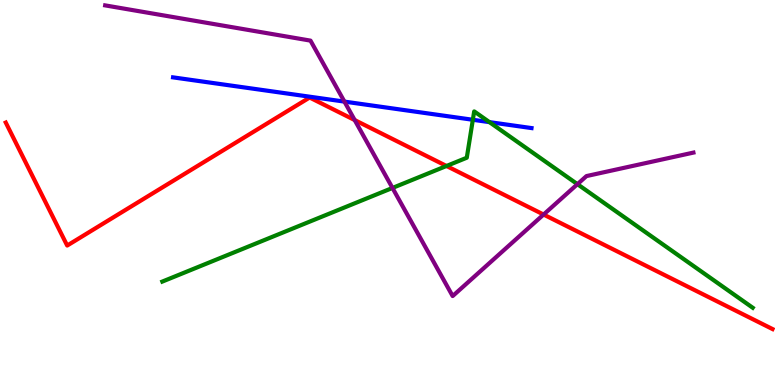[{'lines': ['blue', 'red'], 'intersections': []}, {'lines': ['green', 'red'], 'intersections': [{'x': 5.76, 'y': 5.69}]}, {'lines': ['purple', 'red'], 'intersections': [{'x': 4.58, 'y': 6.88}, {'x': 7.01, 'y': 4.43}]}, {'lines': ['blue', 'green'], 'intersections': [{'x': 6.1, 'y': 6.89}, {'x': 6.32, 'y': 6.83}]}, {'lines': ['blue', 'purple'], 'intersections': [{'x': 4.44, 'y': 7.36}]}, {'lines': ['green', 'purple'], 'intersections': [{'x': 5.06, 'y': 5.12}, {'x': 7.45, 'y': 5.22}]}]